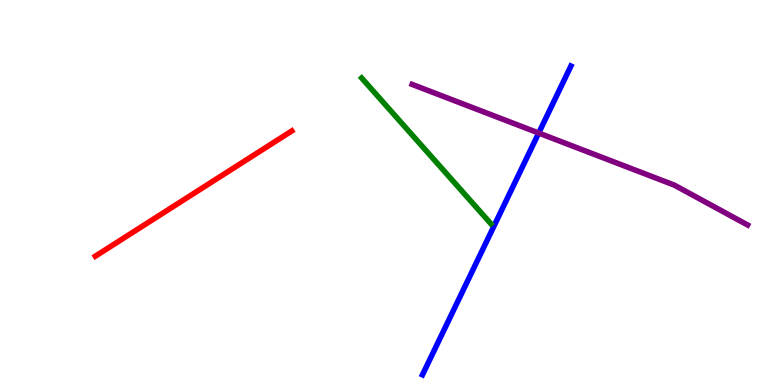[{'lines': ['blue', 'red'], 'intersections': []}, {'lines': ['green', 'red'], 'intersections': []}, {'lines': ['purple', 'red'], 'intersections': []}, {'lines': ['blue', 'green'], 'intersections': []}, {'lines': ['blue', 'purple'], 'intersections': [{'x': 6.95, 'y': 6.54}]}, {'lines': ['green', 'purple'], 'intersections': []}]